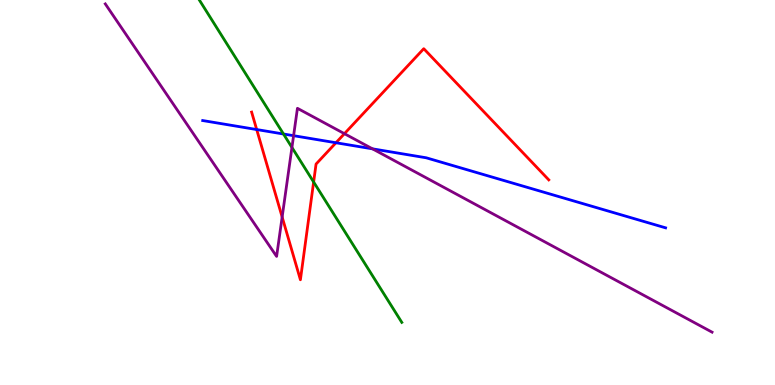[{'lines': ['blue', 'red'], 'intersections': [{'x': 3.31, 'y': 6.64}, {'x': 4.33, 'y': 6.29}]}, {'lines': ['green', 'red'], 'intersections': [{'x': 4.05, 'y': 5.27}]}, {'lines': ['purple', 'red'], 'intersections': [{'x': 3.64, 'y': 4.36}, {'x': 4.44, 'y': 6.53}]}, {'lines': ['blue', 'green'], 'intersections': [{'x': 3.66, 'y': 6.52}]}, {'lines': ['blue', 'purple'], 'intersections': [{'x': 3.79, 'y': 6.48}, {'x': 4.81, 'y': 6.13}]}, {'lines': ['green', 'purple'], 'intersections': [{'x': 3.77, 'y': 6.17}]}]